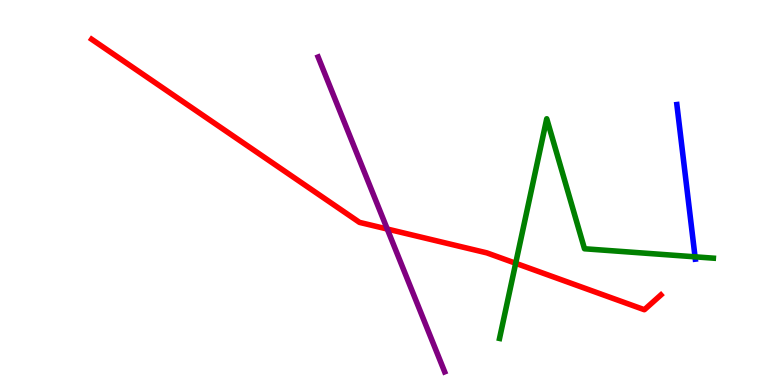[{'lines': ['blue', 'red'], 'intersections': []}, {'lines': ['green', 'red'], 'intersections': [{'x': 6.65, 'y': 3.16}]}, {'lines': ['purple', 'red'], 'intersections': [{'x': 5.0, 'y': 4.05}]}, {'lines': ['blue', 'green'], 'intersections': [{'x': 8.97, 'y': 3.33}]}, {'lines': ['blue', 'purple'], 'intersections': []}, {'lines': ['green', 'purple'], 'intersections': []}]